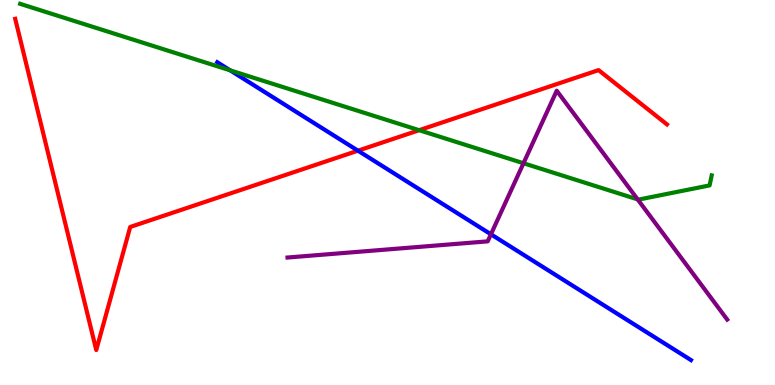[{'lines': ['blue', 'red'], 'intersections': [{'x': 4.62, 'y': 6.09}]}, {'lines': ['green', 'red'], 'intersections': [{'x': 5.41, 'y': 6.62}]}, {'lines': ['purple', 'red'], 'intersections': []}, {'lines': ['blue', 'green'], 'intersections': [{'x': 2.97, 'y': 8.17}]}, {'lines': ['blue', 'purple'], 'intersections': [{'x': 6.33, 'y': 3.91}]}, {'lines': ['green', 'purple'], 'intersections': [{'x': 6.75, 'y': 5.76}, {'x': 8.23, 'y': 4.82}]}]